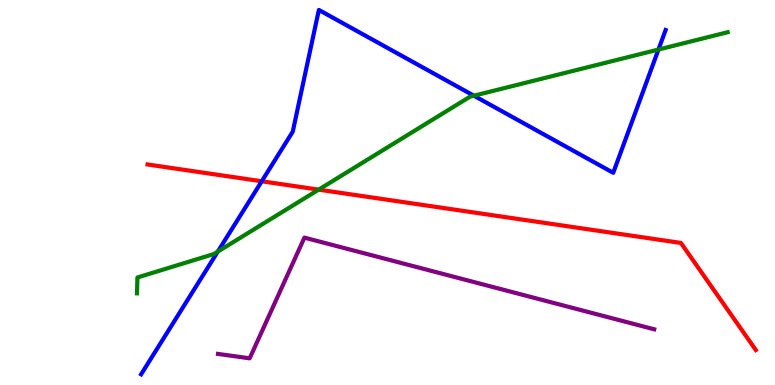[{'lines': ['blue', 'red'], 'intersections': [{'x': 3.38, 'y': 5.29}]}, {'lines': ['green', 'red'], 'intersections': [{'x': 4.11, 'y': 5.07}]}, {'lines': ['purple', 'red'], 'intersections': []}, {'lines': ['blue', 'green'], 'intersections': [{'x': 2.81, 'y': 3.47}, {'x': 6.11, 'y': 7.51}, {'x': 8.5, 'y': 8.71}]}, {'lines': ['blue', 'purple'], 'intersections': []}, {'lines': ['green', 'purple'], 'intersections': []}]